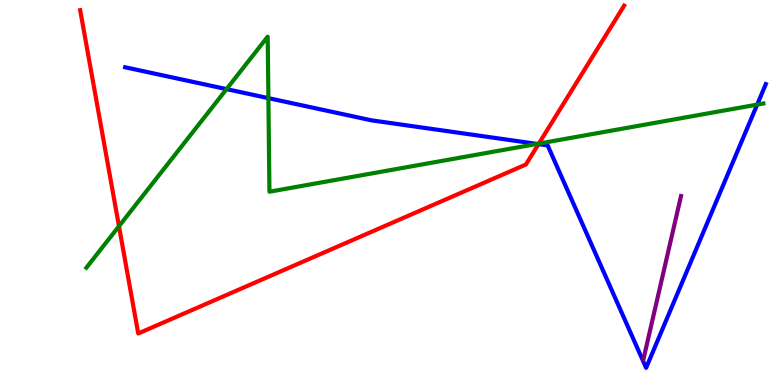[{'lines': ['blue', 'red'], 'intersections': [{'x': 6.95, 'y': 6.26}]}, {'lines': ['green', 'red'], 'intersections': [{'x': 1.54, 'y': 4.12}, {'x': 6.95, 'y': 6.27}]}, {'lines': ['purple', 'red'], 'intersections': []}, {'lines': ['blue', 'green'], 'intersections': [{'x': 2.92, 'y': 7.69}, {'x': 3.46, 'y': 7.45}, {'x': 6.93, 'y': 6.26}, {'x': 9.77, 'y': 7.28}]}, {'lines': ['blue', 'purple'], 'intersections': []}, {'lines': ['green', 'purple'], 'intersections': []}]